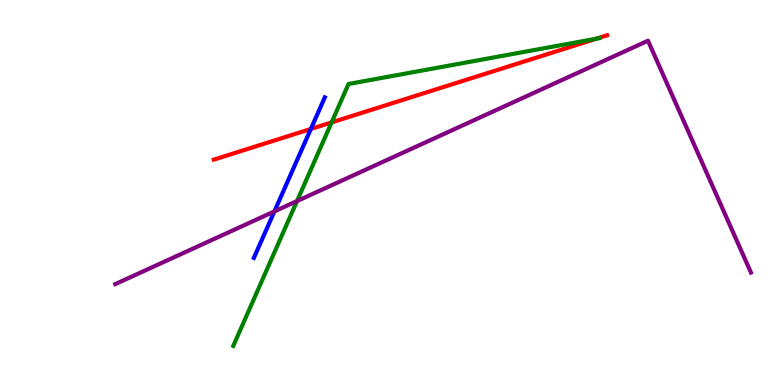[{'lines': ['blue', 'red'], 'intersections': [{'x': 4.01, 'y': 6.65}]}, {'lines': ['green', 'red'], 'intersections': [{'x': 4.28, 'y': 6.82}, {'x': 7.69, 'y': 8.99}]}, {'lines': ['purple', 'red'], 'intersections': []}, {'lines': ['blue', 'green'], 'intersections': []}, {'lines': ['blue', 'purple'], 'intersections': [{'x': 3.54, 'y': 4.51}]}, {'lines': ['green', 'purple'], 'intersections': [{'x': 3.83, 'y': 4.78}]}]